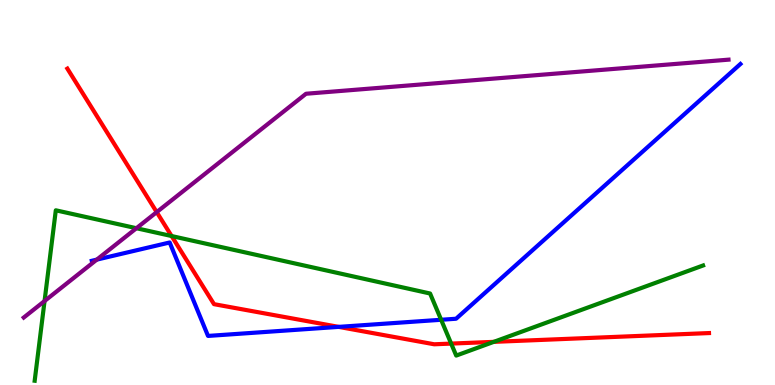[{'lines': ['blue', 'red'], 'intersections': [{'x': 4.37, 'y': 1.51}]}, {'lines': ['green', 'red'], 'intersections': [{'x': 2.21, 'y': 3.87}, {'x': 5.82, 'y': 1.08}, {'x': 6.37, 'y': 1.12}]}, {'lines': ['purple', 'red'], 'intersections': [{'x': 2.02, 'y': 4.49}]}, {'lines': ['blue', 'green'], 'intersections': [{'x': 5.69, 'y': 1.69}]}, {'lines': ['blue', 'purple'], 'intersections': [{'x': 1.25, 'y': 3.26}]}, {'lines': ['green', 'purple'], 'intersections': [{'x': 0.575, 'y': 2.18}, {'x': 1.76, 'y': 4.07}]}]